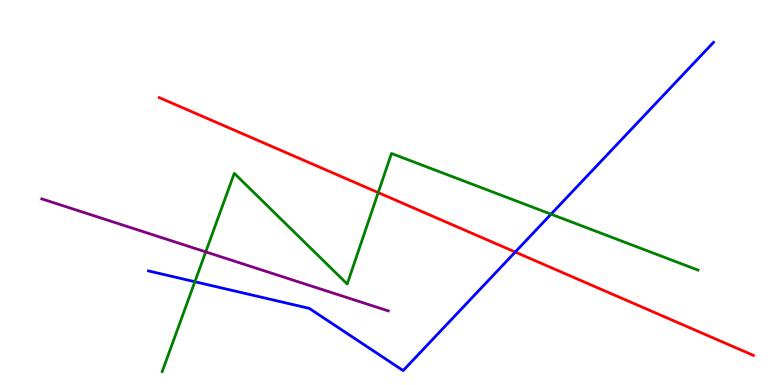[{'lines': ['blue', 'red'], 'intersections': [{'x': 6.65, 'y': 3.45}]}, {'lines': ['green', 'red'], 'intersections': [{'x': 4.88, 'y': 5.0}]}, {'lines': ['purple', 'red'], 'intersections': []}, {'lines': ['blue', 'green'], 'intersections': [{'x': 2.51, 'y': 2.68}, {'x': 7.11, 'y': 4.44}]}, {'lines': ['blue', 'purple'], 'intersections': []}, {'lines': ['green', 'purple'], 'intersections': [{'x': 2.65, 'y': 3.46}]}]